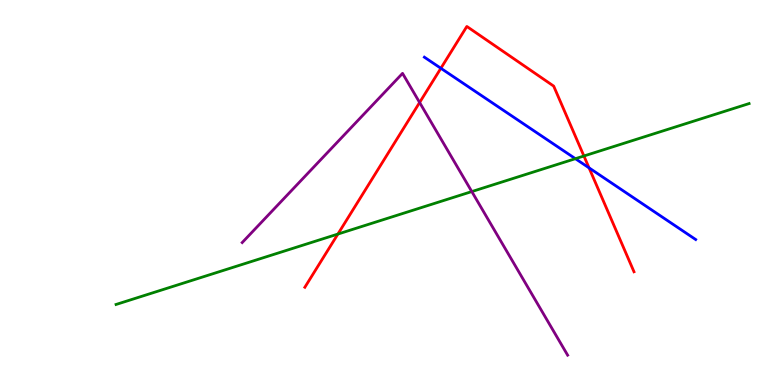[{'lines': ['blue', 'red'], 'intersections': [{'x': 5.69, 'y': 8.23}, {'x': 7.6, 'y': 5.64}]}, {'lines': ['green', 'red'], 'intersections': [{'x': 4.36, 'y': 3.92}, {'x': 7.53, 'y': 5.95}]}, {'lines': ['purple', 'red'], 'intersections': [{'x': 5.41, 'y': 7.34}]}, {'lines': ['blue', 'green'], 'intersections': [{'x': 7.42, 'y': 5.88}]}, {'lines': ['blue', 'purple'], 'intersections': []}, {'lines': ['green', 'purple'], 'intersections': [{'x': 6.09, 'y': 5.02}]}]